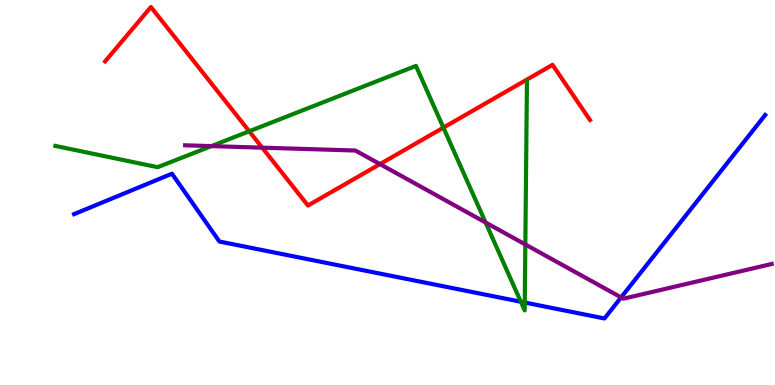[{'lines': ['blue', 'red'], 'intersections': []}, {'lines': ['green', 'red'], 'intersections': [{'x': 3.22, 'y': 6.59}, {'x': 5.72, 'y': 6.69}]}, {'lines': ['purple', 'red'], 'intersections': [{'x': 3.38, 'y': 6.16}, {'x': 4.9, 'y': 5.74}]}, {'lines': ['blue', 'green'], 'intersections': [{'x': 6.72, 'y': 2.16}, {'x': 6.77, 'y': 2.14}]}, {'lines': ['blue', 'purple'], 'intersections': [{'x': 8.01, 'y': 2.28}]}, {'lines': ['green', 'purple'], 'intersections': [{'x': 2.73, 'y': 6.2}, {'x': 6.27, 'y': 4.22}, {'x': 6.78, 'y': 3.65}]}]